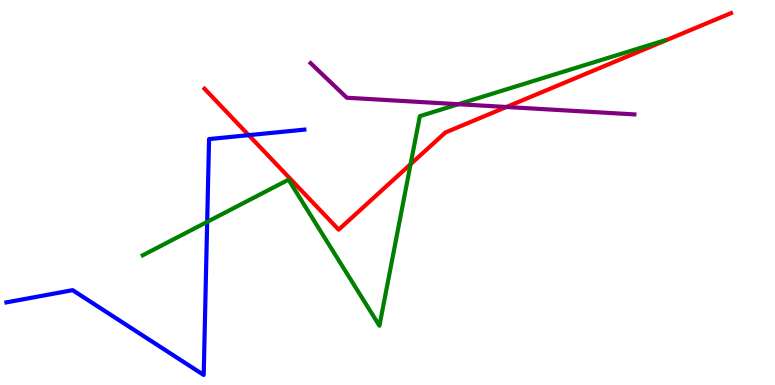[{'lines': ['blue', 'red'], 'intersections': [{'x': 3.21, 'y': 6.49}]}, {'lines': ['green', 'red'], 'intersections': [{'x': 5.3, 'y': 5.74}]}, {'lines': ['purple', 'red'], 'intersections': [{'x': 6.53, 'y': 7.22}]}, {'lines': ['blue', 'green'], 'intersections': [{'x': 2.67, 'y': 4.24}]}, {'lines': ['blue', 'purple'], 'intersections': []}, {'lines': ['green', 'purple'], 'intersections': [{'x': 5.92, 'y': 7.29}]}]